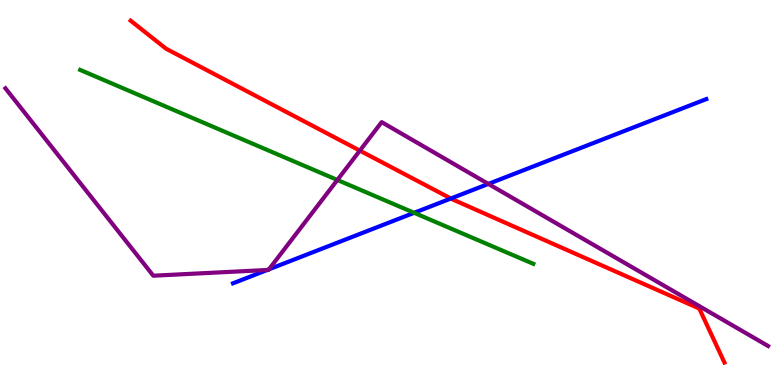[{'lines': ['blue', 'red'], 'intersections': [{'x': 5.82, 'y': 4.84}]}, {'lines': ['green', 'red'], 'intersections': []}, {'lines': ['purple', 'red'], 'intersections': [{'x': 4.64, 'y': 6.09}]}, {'lines': ['blue', 'green'], 'intersections': [{'x': 5.34, 'y': 4.47}]}, {'lines': ['blue', 'purple'], 'intersections': [{'x': 3.45, 'y': 2.99}, {'x': 3.47, 'y': 3.0}, {'x': 6.3, 'y': 5.22}]}, {'lines': ['green', 'purple'], 'intersections': [{'x': 4.35, 'y': 5.33}]}]